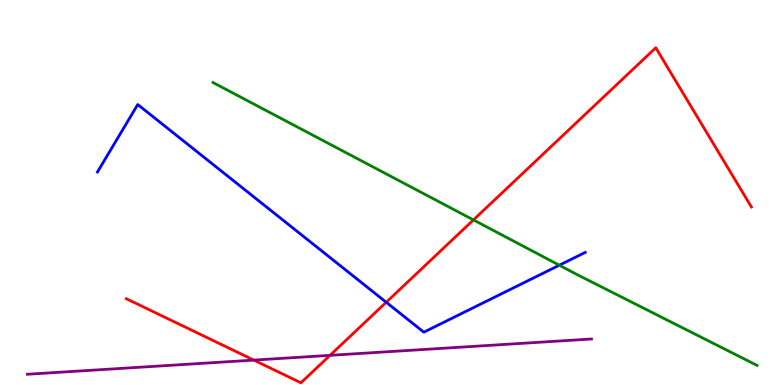[{'lines': ['blue', 'red'], 'intersections': [{'x': 4.98, 'y': 2.15}]}, {'lines': ['green', 'red'], 'intersections': [{'x': 6.11, 'y': 4.29}]}, {'lines': ['purple', 'red'], 'intersections': [{'x': 3.27, 'y': 0.646}, {'x': 4.26, 'y': 0.77}]}, {'lines': ['blue', 'green'], 'intersections': [{'x': 7.22, 'y': 3.11}]}, {'lines': ['blue', 'purple'], 'intersections': []}, {'lines': ['green', 'purple'], 'intersections': []}]